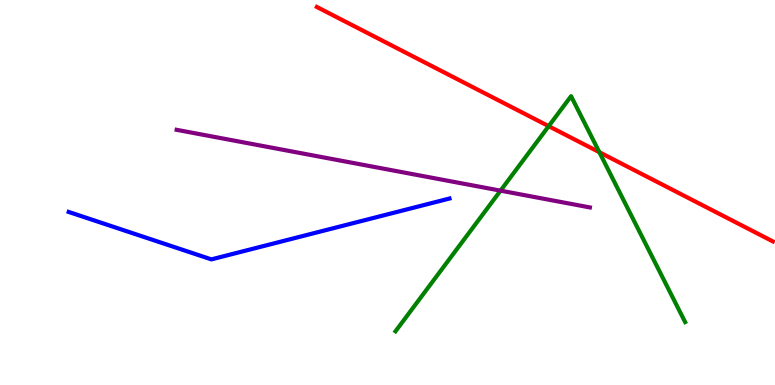[{'lines': ['blue', 'red'], 'intersections': []}, {'lines': ['green', 'red'], 'intersections': [{'x': 7.08, 'y': 6.72}, {'x': 7.73, 'y': 6.05}]}, {'lines': ['purple', 'red'], 'intersections': []}, {'lines': ['blue', 'green'], 'intersections': []}, {'lines': ['blue', 'purple'], 'intersections': []}, {'lines': ['green', 'purple'], 'intersections': [{'x': 6.46, 'y': 5.05}]}]